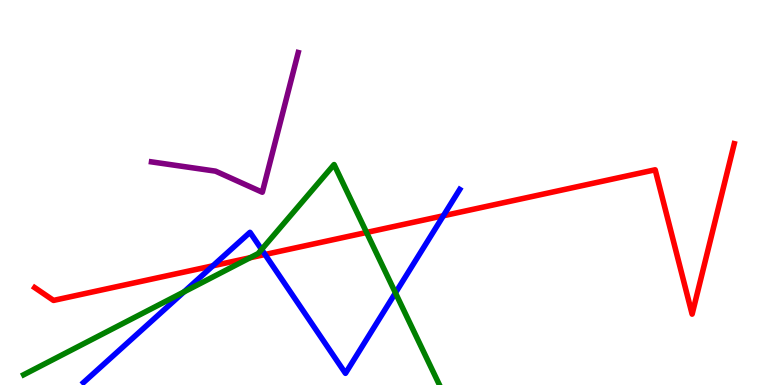[{'lines': ['blue', 'red'], 'intersections': [{'x': 2.75, 'y': 3.1}, {'x': 3.42, 'y': 3.39}, {'x': 5.72, 'y': 4.4}]}, {'lines': ['green', 'red'], 'intersections': [{'x': 3.23, 'y': 3.31}, {'x': 4.73, 'y': 3.96}]}, {'lines': ['purple', 'red'], 'intersections': []}, {'lines': ['blue', 'green'], 'intersections': [{'x': 2.37, 'y': 2.42}, {'x': 3.38, 'y': 3.52}, {'x': 5.1, 'y': 2.39}]}, {'lines': ['blue', 'purple'], 'intersections': []}, {'lines': ['green', 'purple'], 'intersections': []}]